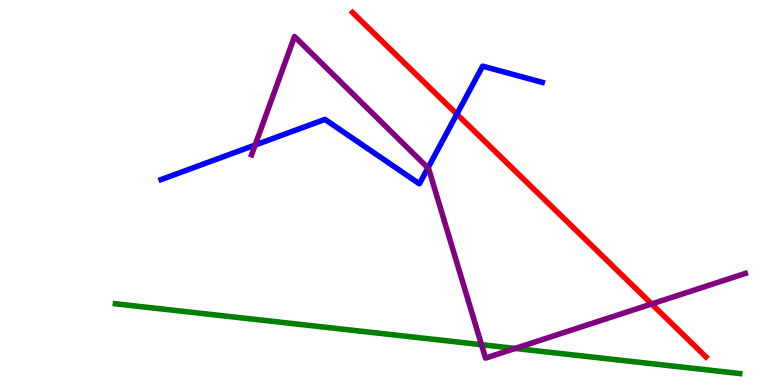[{'lines': ['blue', 'red'], 'intersections': [{'x': 5.9, 'y': 7.04}]}, {'lines': ['green', 'red'], 'intersections': []}, {'lines': ['purple', 'red'], 'intersections': [{'x': 8.41, 'y': 2.1}]}, {'lines': ['blue', 'green'], 'intersections': []}, {'lines': ['blue', 'purple'], 'intersections': [{'x': 3.29, 'y': 6.23}, {'x': 5.52, 'y': 5.64}]}, {'lines': ['green', 'purple'], 'intersections': [{'x': 6.21, 'y': 1.05}, {'x': 6.65, 'y': 0.95}]}]